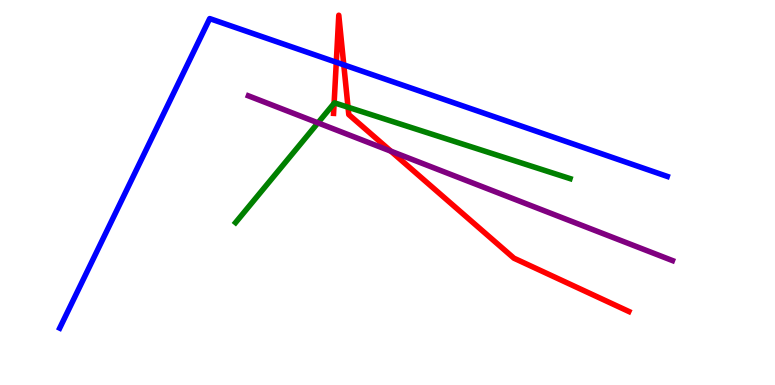[{'lines': ['blue', 'red'], 'intersections': [{'x': 4.34, 'y': 8.38}, {'x': 4.44, 'y': 8.32}]}, {'lines': ['green', 'red'], 'intersections': [{'x': 4.31, 'y': 7.32}, {'x': 4.49, 'y': 7.22}]}, {'lines': ['purple', 'red'], 'intersections': [{'x': 5.04, 'y': 6.07}]}, {'lines': ['blue', 'green'], 'intersections': []}, {'lines': ['blue', 'purple'], 'intersections': []}, {'lines': ['green', 'purple'], 'intersections': [{'x': 4.1, 'y': 6.81}]}]